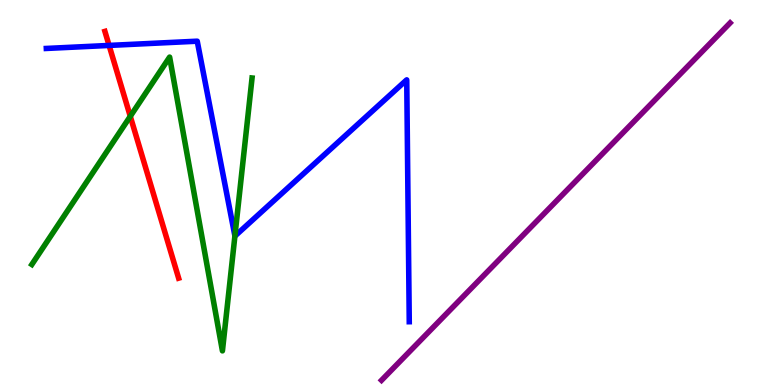[{'lines': ['blue', 'red'], 'intersections': [{'x': 1.41, 'y': 8.82}]}, {'lines': ['green', 'red'], 'intersections': [{'x': 1.68, 'y': 6.98}]}, {'lines': ['purple', 'red'], 'intersections': []}, {'lines': ['blue', 'green'], 'intersections': [{'x': 3.03, 'y': 3.87}]}, {'lines': ['blue', 'purple'], 'intersections': []}, {'lines': ['green', 'purple'], 'intersections': []}]